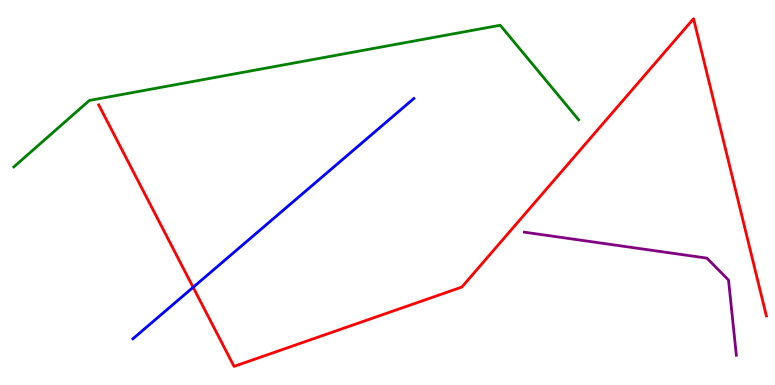[{'lines': ['blue', 'red'], 'intersections': [{'x': 2.49, 'y': 2.54}]}, {'lines': ['green', 'red'], 'intersections': []}, {'lines': ['purple', 'red'], 'intersections': []}, {'lines': ['blue', 'green'], 'intersections': []}, {'lines': ['blue', 'purple'], 'intersections': []}, {'lines': ['green', 'purple'], 'intersections': []}]